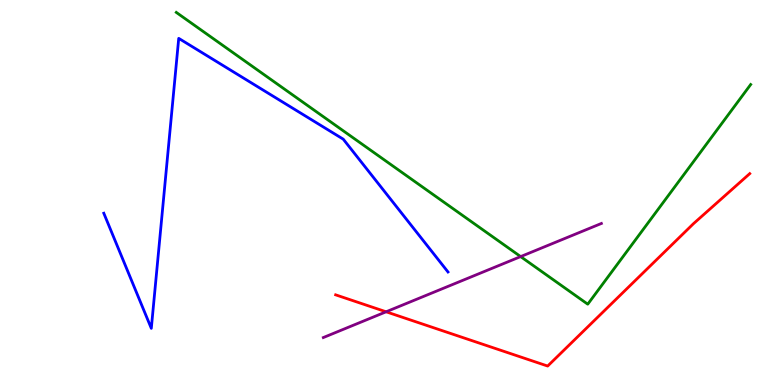[{'lines': ['blue', 'red'], 'intersections': []}, {'lines': ['green', 'red'], 'intersections': []}, {'lines': ['purple', 'red'], 'intersections': [{'x': 4.98, 'y': 1.9}]}, {'lines': ['blue', 'green'], 'intersections': []}, {'lines': ['blue', 'purple'], 'intersections': []}, {'lines': ['green', 'purple'], 'intersections': [{'x': 6.72, 'y': 3.34}]}]